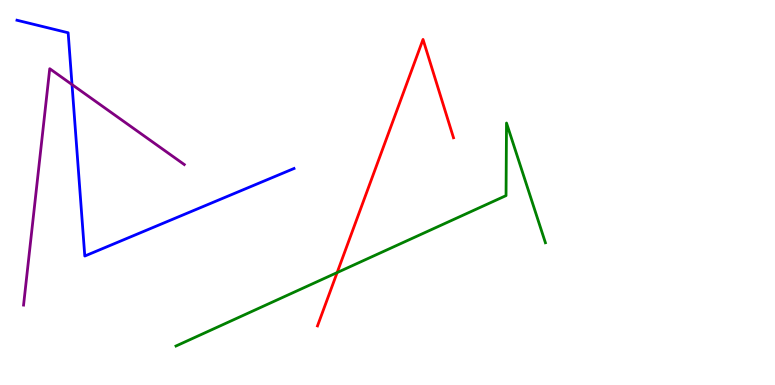[{'lines': ['blue', 'red'], 'intersections': []}, {'lines': ['green', 'red'], 'intersections': [{'x': 4.35, 'y': 2.92}]}, {'lines': ['purple', 'red'], 'intersections': []}, {'lines': ['blue', 'green'], 'intersections': []}, {'lines': ['blue', 'purple'], 'intersections': [{'x': 0.929, 'y': 7.8}]}, {'lines': ['green', 'purple'], 'intersections': []}]